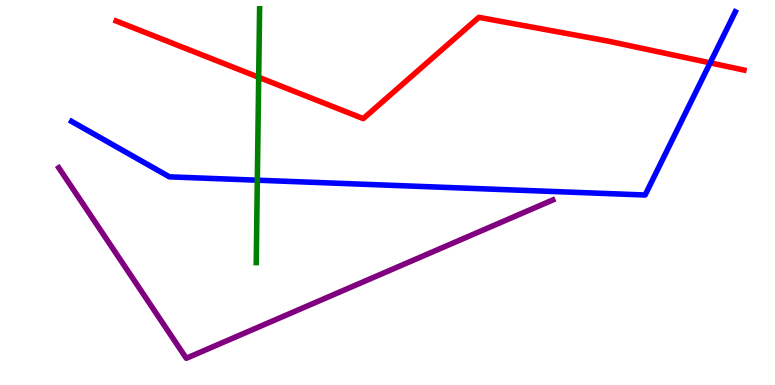[{'lines': ['blue', 'red'], 'intersections': [{'x': 9.16, 'y': 8.37}]}, {'lines': ['green', 'red'], 'intersections': [{'x': 3.34, 'y': 7.99}]}, {'lines': ['purple', 'red'], 'intersections': []}, {'lines': ['blue', 'green'], 'intersections': [{'x': 3.32, 'y': 5.32}]}, {'lines': ['blue', 'purple'], 'intersections': []}, {'lines': ['green', 'purple'], 'intersections': []}]